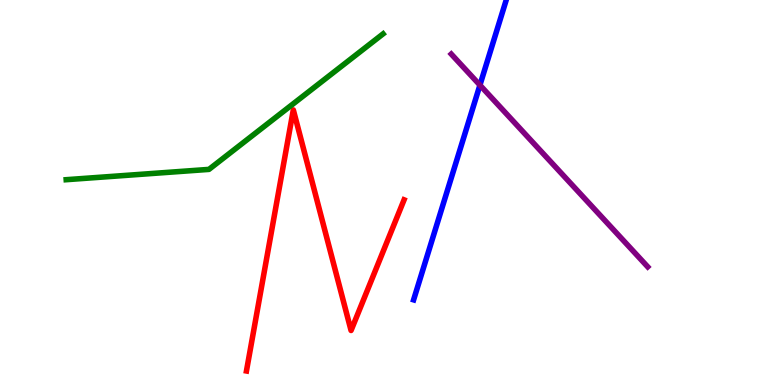[{'lines': ['blue', 'red'], 'intersections': []}, {'lines': ['green', 'red'], 'intersections': []}, {'lines': ['purple', 'red'], 'intersections': []}, {'lines': ['blue', 'green'], 'intersections': []}, {'lines': ['blue', 'purple'], 'intersections': [{'x': 6.19, 'y': 7.79}]}, {'lines': ['green', 'purple'], 'intersections': []}]